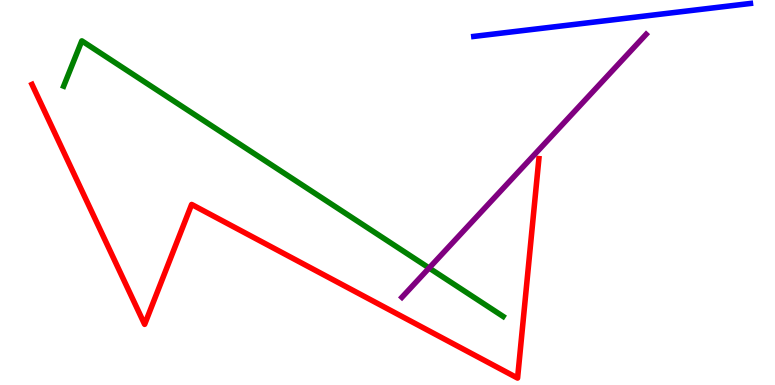[{'lines': ['blue', 'red'], 'intersections': []}, {'lines': ['green', 'red'], 'intersections': []}, {'lines': ['purple', 'red'], 'intersections': []}, {'lines': ['blue', 'green'], 'intersections': []}, {'lines': ['blue', 'purple'], 'intersections': []}, {'lines': ['green', 'purple'], 'intersections': [{'x': 5.54, 'y': 3.04}]}]